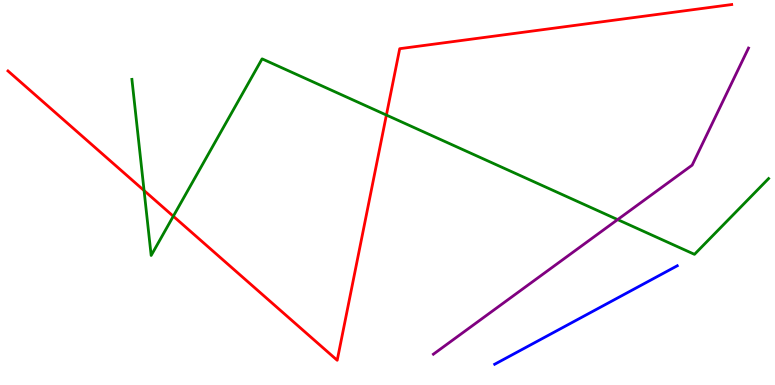[{'lines': ['blue', 'red'], 'intersections': []}, {'lines': ['green', 'red'], 'intersections': [{'x': 1.86, 'y': 5.05}, {'x': 2.24, 'y': 4.38}, {'x': 4.99, 'y': 7.01}]}, {'lines': ['purple', 'red'], 'intersections': []}, {'lines': ['blue', 'green'], 'intersections': []}, {'lines': ['blue', 'purple'], 'intersections': []}, {'lines': ['green', 'purple'], 'intersections': [{'x': 7.97, 'y': 4.3}]}]